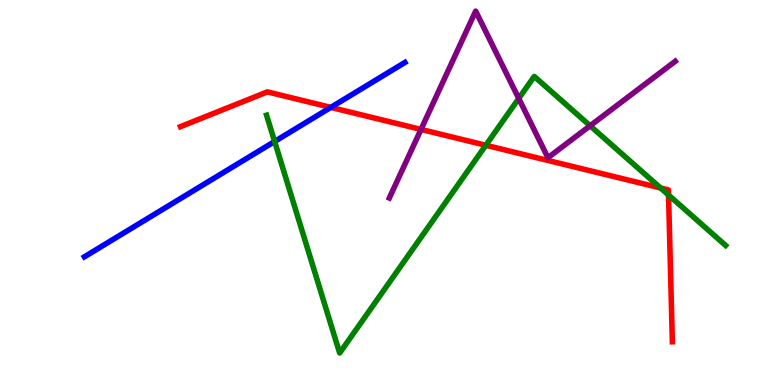[{'lines': ['blue', 'red'], 'intersections': [{'x': 4.27, 'y': 7.21}]}, {'lines': ['green', 'red'], 'intersections': [{'x': 6.27, 'y': 6.23}, {'x': 8.52, 'y': 5.12}, {'x': 8.63, 'y': 4.93}]}, {'lines': ['purple', 'red'], 'intersections': [{'x': 5.43, 'y': 6.64}]}, {'lines': ['blue', 'green'], 'intersections': [{'x': 3.54, 'y': 6.33}]}, {'lines': ['blue', 'purple'], 'intersections': []}, {'lines': ['green', 'purple'], 'intersections': [{'x': 6.69, 'y': 7.44}, {'x': 7.61, 'y': 6.73}]}]